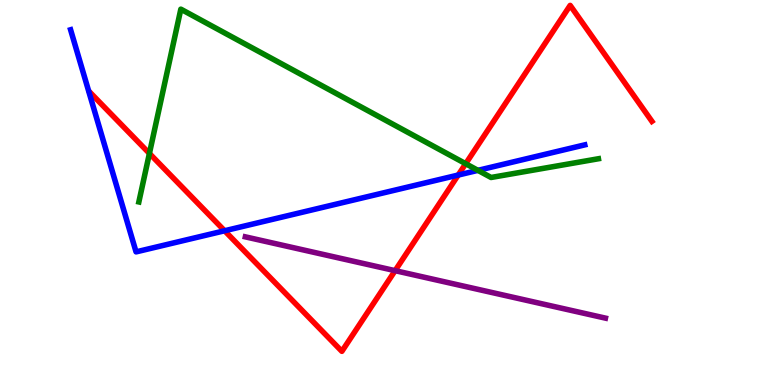[{'lines': ['blue', 'red'], 'intersections': [{'x': 2.9, 'y': 4.01}, {'x': 5.91, 'y': 5.45}]}, {'lines': ['green', 'red'], 'intersections': [{'x': 1.93, 'y': 6.01}, {'x': 6.01, 'y': 5.75}]}, {'lines': ['purple', 'red'], 'intersections': [{'x': 5.1, 'y': 2.97}]}, {'lines': ['blue', 'green'], 'intersections': [{'x': 6.17, 'y': 5.58}]}, {'lines': ['blue', 'purple'], 'intersections': []}, {'lines': ['green', 'purple'], 'intersections': []}]